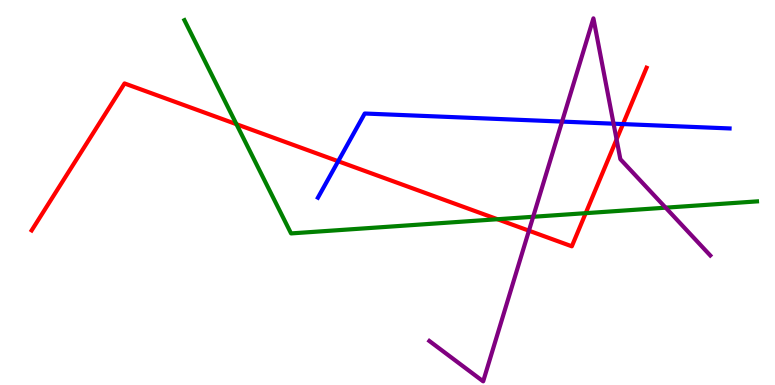[{'lines': ['blue', 'red'], 'intersections': [{'x': 4.36, 'y': 5.81}, {'x': 8.04, 'y': 6.78}]}, {'lines': ['green', 'red'], 'intersections': [{'x': 3.05, 'y': 6.77}, {'x': 6.42, 'y': 4.31}, {'x': 7.56, 'y': 4.46}]}, {'lines': ['purple', 'red'], 'intersections': [{'x': 6.82, 'y': 4.01}, {'x': 7.96, 'y': 6.38}]}, {'lines': ['blue', 'green'], 'intersections': []}, {'lines': ['blue', 'purple'], 'intersections': [{'x': 7.25, 'y': 6.84}, {'x': 7.92, 'y': 6.79}]}, {'lines': ['green', 'purple'], 'intersections': [{'x': 6.88, 'y': 4.37}, {'x': 8.59, 'y': 4.61}]}]